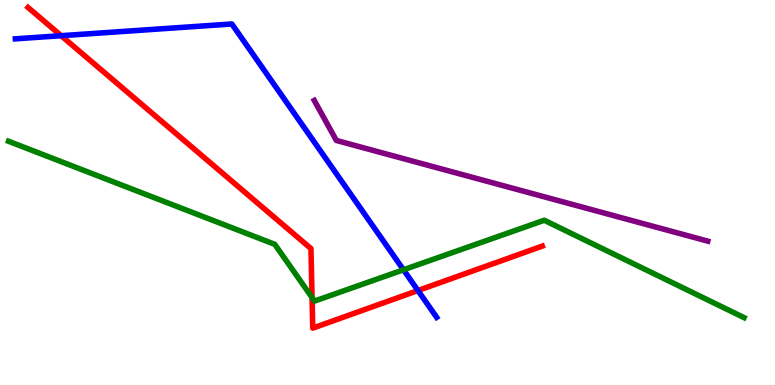[{'lines': ['blue', 'red'], 'intersections': [{'x': 0.789, 'y': 9.07}, {'x': 5.39, 'y': 2.45}]}, {'lines': ['green', 'red'], 'intersections': [{'x': 4.03, 'y': 2.27}]}, {'lines': ['purple', 'red'], 'intersections': []}, {'lines': ['blue', 'green'], 'intersections': [{'x': 5.21, 'y': 2.99}]}, {'lines': ['blue', 'purple'], 'intersections': []}, {'lines': ['green', 'purple'], 'intersections': []}]